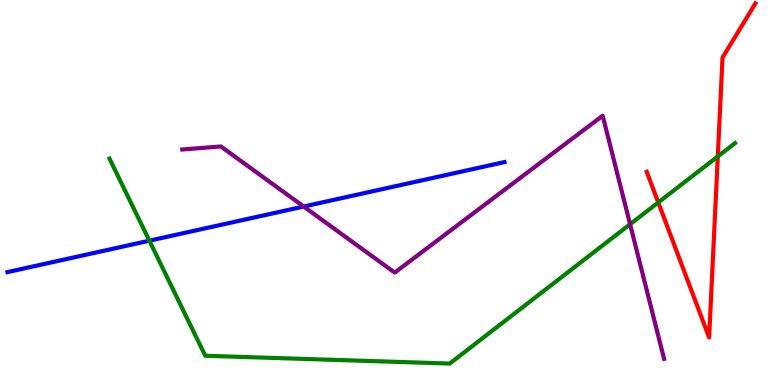[{'lines': ['blue', 'red'], 'intersections': []}, {'lines': ['green', 'red'], 'intersections': [{'x': 8.49, 'y': 4.74}, {'x': 9.26, 'y': 5.94}]}, {'lines': ['purple', 'red'], 'intersections': []}, {'lines': ['blue', 'green'], 'intersections': [{'x': 1.93, 'y': 3.75}]}, {'lines': ['blue', 'purple'], 'intersections': [{'x': 3.92, 'y': 4.64}]}, {'lines': ['green', 'purple'], 'intersections': [{'x': 8.13, 'y': 4.18}]}]